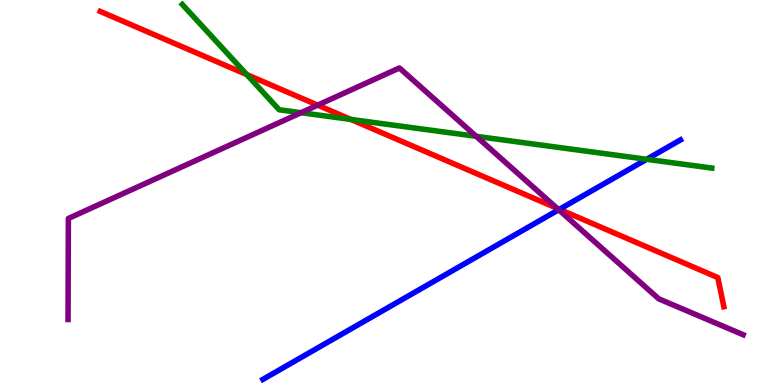[{'lines': ['blue', 'red'], 'intersections': [{'x': 7.22, 'y': 4.56}]}, {'lines': ['green', 'red'], 'intersections': [{'x': 3.18, 'y': 8.06}, {'x': 4.53, 'y': 6.9}]}, {'lines': ['purple', 'red'], 'intersections': [{'x': 4.1, 'y': 7.27}, {'x': 7.19, 'y': 4.59}]}, {'lines': ['blue', 'green'], 'intersections': [{'x': 8.34, 'y': 5.86}]}, {'lines': ['blue', 'purple'], 'intersections': [{'x': 7.21, 'y': 4.55}]}, {'lines': ['green', 'purple'], 'intersections': [{'x': 3.88, 'y': 7.07}, {'x': 6.14, 'y': 6.46}]}]